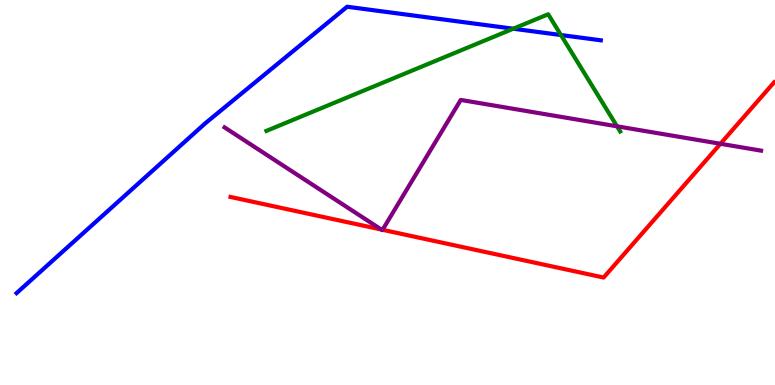[{'lines': ['blue', 'red'], 'intersections': []}, {'lines': ['green', 'red'], 'intersections': []}, {'lines': ['purple', 'red'], 'intersections': [{'x': 4.92, 'y': 4.04}, {'x': 4.94, 'y': 4.03}, {'x': 9.3, 'y': 6.27}]}, {'lines': ['blue', 'green'], 'intersections': [{'x': 6.62, 'y': 9.25}, {'x': 7.24, 'y': 9.09}]}, {'lines': ['blue', 'purple'], 'intersections': []}, {'lines': ['green', 'purple'], 'intersections': [{'x': 7.96, 'y': 6.72}]}]